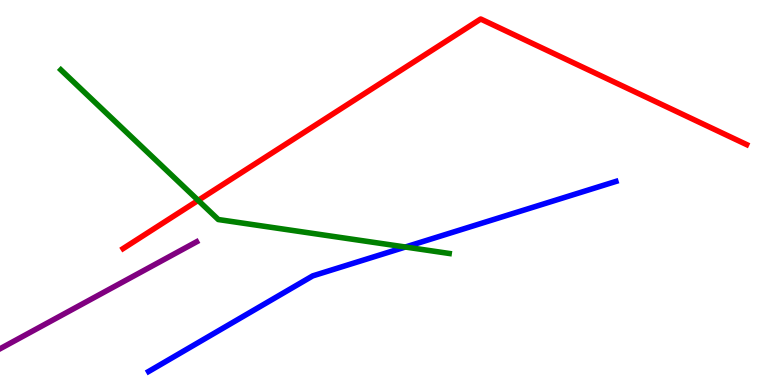[{'lines': ['blue', 'red'], 'intersections': []}, {'lines': ['green', 'red'], 'intersections': [{'x': 2.56, 'y': 4.8}]}, {'lines': ['purple', 'red'], 'intersections': []}, {'lines': ['blue', 'green'], 'intersections': [{'x': 5.23, 'y': 3.58}]}, {'lines': ['blue', 'purple'], 'intersections': []}, {'lines': ['green', 'purple'], 'intersections': []}]